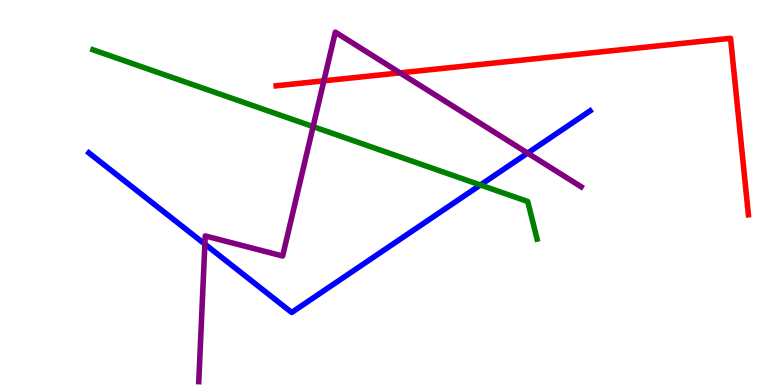[{'lines': ['blue', 'red'], 'intersections': []}, {'lines': ['green', 'red'], 'intersections': []}, {'lines': ['purple', 'red'], 'intersections': [{'x': 4.18, 'y': 7.9}, {'x': 5.16, 'y': 8.11}]}, {'lines': ['blue', 'green'], 'intersections': [{'x': 6.2, 'y': 5.2}]}, {'lines': ['blue', 'purple'], 'intersections': [{'x': 2.64, 'y': 3.66}, {'x': 6.81, 'y': 6.02}]}, {'lines': ['green', 'purple'], 'intersections': [{'x': 4.04, 'y': 6.71}]}]